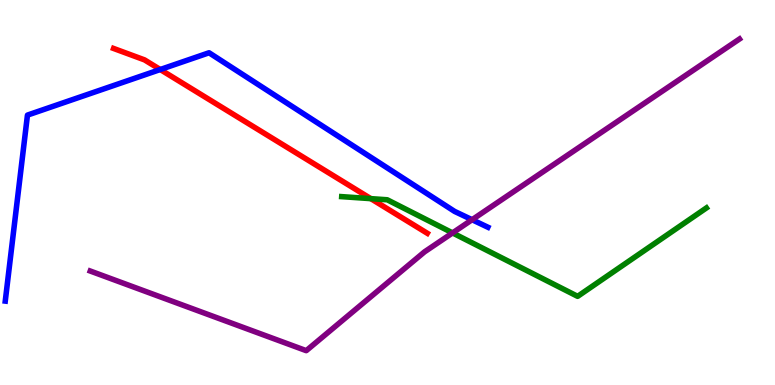[{'lines': ['blue', 'red'], 'intersections': [{'x': 2.07, 'y': 8.19}]}, {'lines': ['green', 'red'], 'intersections': [{'x': 4.78, 'y': 4.84}]}, {'lines': ['purple', 'red'], 'intersections': []}, {'lines': ['blue', 'green'], 'intersections': []}, {'lines': ['blue', 'purple'], 'intersections': [{'x': 6.09, 'y': 4.29}]}, {'lines': ['green', 'purple'], 'intersections': [{'x': 5.84, 'y': 3.95}]}]